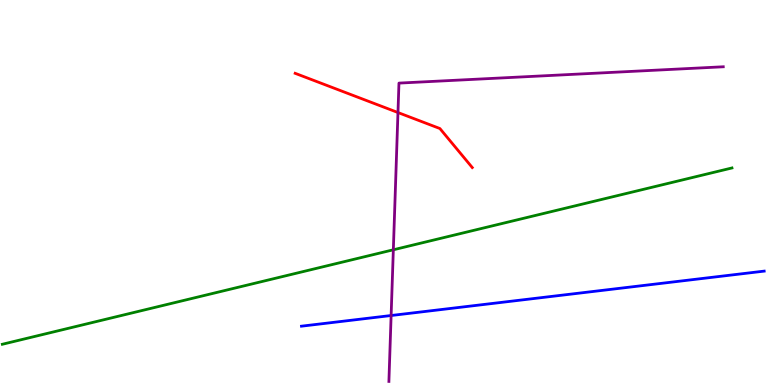[{'lines': ['blue', 'red'], 'intersections': []}, {'lines': ['green', 'red'], 'intersections': []}, {'lines': ['purple', 'red'], 'intersections': [{'x': 5.14, 'y': 7.08}]}, {'lines': ['blue', 'green'], 'intersections': []}, {'lines': ['blue', 'purple'], 'intersections': [{'x': 5.05, 'y': 1.8}]}, {'lines': ['green', 'purple'], 'intersections': [{'x': 5.08, 'y': 3.51}]}]